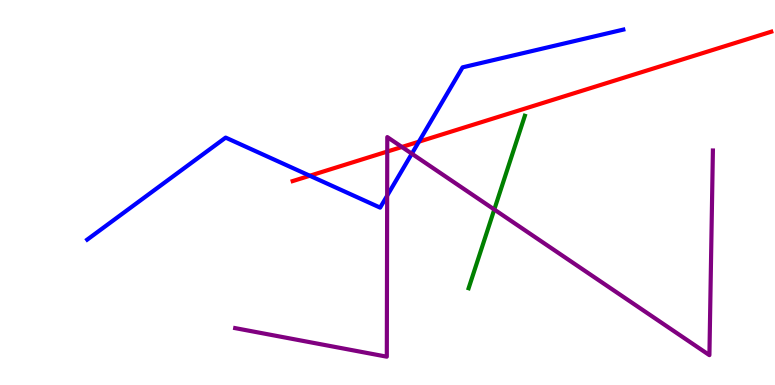[{'lines': ['blue', 'red'], 'intersections': [{'x': 4.0, 'y': 5.44}, {'x': 5.41, 'y': 6.32}]}, {'lines': ['green', 'red'], 'intersections': []}, {'lines': ['purple', 'red'], 'intersections': [{'x': 5.0, 'y': 6.06}, {'x': 5.19, 'y': 6.18}]}, {'lines': ['blue', 'green'], 'intersections': []}, {'lines': ['blue', 'purple'], 'intersections': [{'x': 5.0, 'y': 4.92}, {'x': 5.31, 'y': 6.01}]}, {'lines': ['green', 'purple'], 'intersections': [{'x': 6.38, 'y': 4.56}]}]